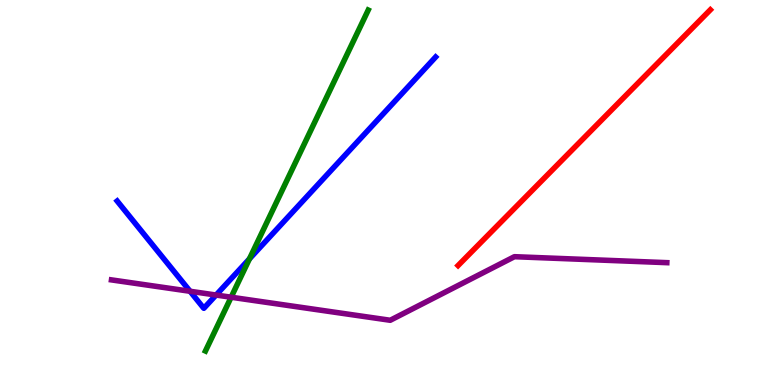[{'lines': ['blue', 'red'], 'intersections': []}, {'lines': ['green', 'red'], 'intersections': []}, {'lines': ['purple', 'red'], 'intersections': []}, {'lines': ['blue', 'green'], 'intersections': [{'x': 3.22, 'y': 3.28}]}, {'lines': ['blue', 'purple'], 'intersections': [{'x': 2.45, 'y': 2.43}, {'x': 2.79, 'y': 2.34}]}, {'lines': ['green', 'purple'], 'intersections': [{'x': 2.98, 'y': 2.28}]}]